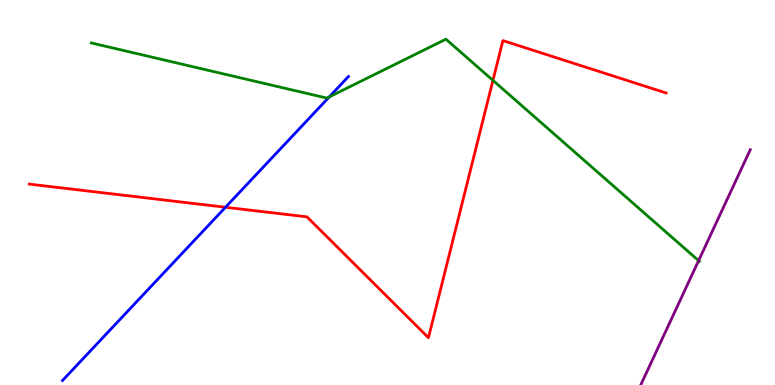[{'lines': ['blue', 'red'], 'intersections': [{'x': 2.91, 'y': 4.62}]}, {'lines': ['green', 'red'], 'intersections': [{'x': 6.36, 'y': 7.91}]}, {'lines': ['purple', 'red'], 'intersections': []}, {'lines': ['blue', 'green'], 'intersections': [{'x': 4.25, 'y': 7.48}]}, {'lines': ['blue', 'purple'], 'intersections': []}, {'lines': ['green', 'purple'], 'intersections': [{'x': 9.01, 'y': 3.23}]}]